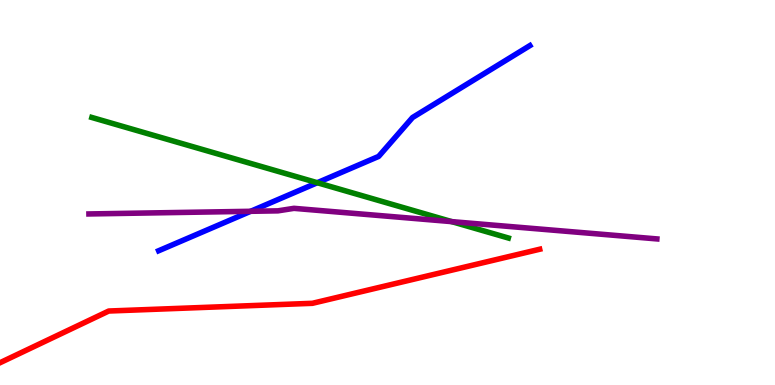[{'lines': ['blue', 'red'], 'intersections': []}, {'lines': ['green', 'red'], 'intersections': []}, {'lines': ['purple', 'red'], 'intersections': []}, {'lines': ['blue', 'green'], 'intersections': [{'x': 4.09, 'y': 5.25}]}, {'lines': ['blue', 'purple'], 'intersections': [{'x': 3.23, 'y': 4.51}]}, {'lines': ['green', 'purple'], 'intersections': [{'x': 5.83, 'y': 4.24}]}]